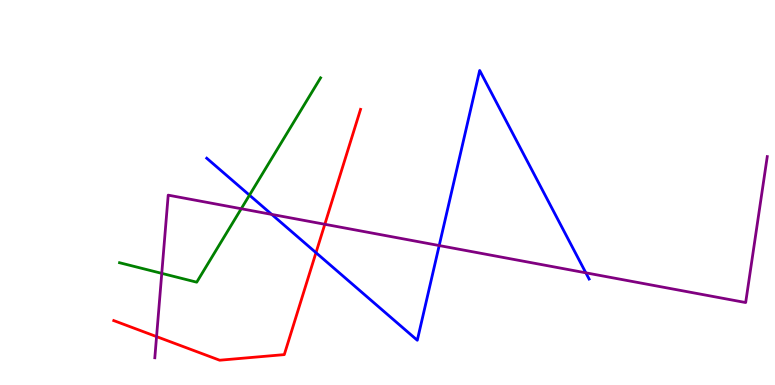[{'lines': ['blue', 'red'], 'intersections': [{'x': 4.08, 'y': 3.44}]}, {'lines': ['green', 'red'], 'intersections': []}, {'lines': ['purple', 'red'], 'intersections': [{'x': 2.02, 'y': 1.26}, {'x': 4.19, 'y': 4.17}]}, {'lines': ['blue', 'green'], 'intersections': [{'x': 3.22, 'y': 4.93}]}, {'lines': ['blue', 'purple'], 'intersections': [{'x': 3.51, 'y': 4.43}, {'x': 5.67, 'y': 3.62}, {'x': 7.56, 'y': 2.91}]}, {'lines': ['green', 'purple'], 'intersections': [{'x': 2.09, 'y': 2.9}, {'x': 3.11, 'y': 4.58}]}]